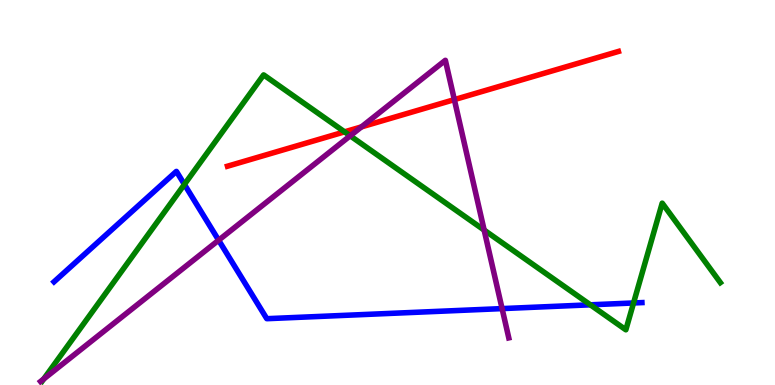[{'lines': ['blue', 'red'], 'intersections': []}, {'lines': ['green', 'red'], 'intersections': [{'x': 4.45, 'y': 6.58}]}, {'lines': ['purple', 'red'], 'intersections': [{'x': 4.66, 'y': 6.7}, {'x': 5.86, 'y': 7.41}]}, {'lines': ['blue', 'green'], 'intersections': [{'x': 2.38, 'y': 5.21}, {'x': 7.62, 'y': 2.08}, {'x': 8.17, 'y': 2.13}]}, {'lines': ['blue', 'purple'], 'intersections': [{'x': 2.82, 'y': 3.76}, {'x': 6.48, 'y': 1.98}]}, {'lines': ['green', 'purple'], 'intersections': [{'x': 0.564, 'y': 0.156}, {'x': 4.52, 'y': 6.47}, {'x': 6.25, 'y': 4.02}]}]